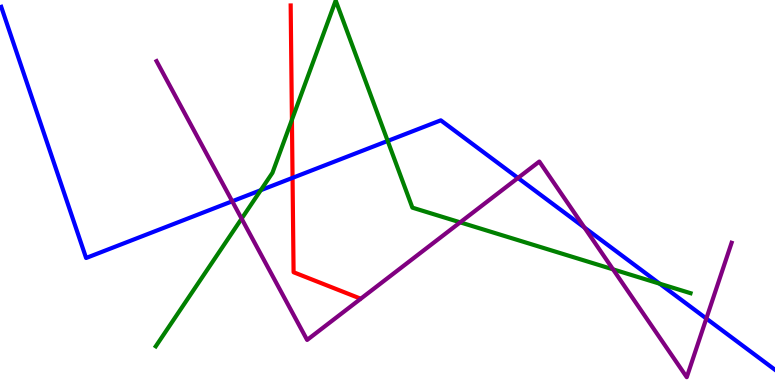[{'lines': ['blue', 'red'], 'intersections': [{'x': 3.77, 'y': 5.38}]}, {'lines': ['green', 'red'], 'intersections': [{'x': 3.77, 'y': 6.89}]}, {'lines': ['purple', 'red'], 'intersections': []}, {'lines': ['blue', 'green'], 'intersections': [{'x': 3.36, 'y': 5.06}, {'x': 5.0, 'y': 6.34}, {'x': 8.51, 'y': 2.63}]}, {'lines': ['blue', 'purple'], 'intersections': [{'x': 3.0, 'y': 4.77}, {'x': 6.68, 'y': 5.38}, {'x': 7.54, 'y': 4.09}, {'x': 9.11, 'y': 1.73}]}, {'lines': ['green', 'purple'], 'intersections': [{'x': 3.12, 'y': 4.32}, {'x': 5.94, 'y': 4.22}, {'x': 7.91, 'y': 3.0}]}]